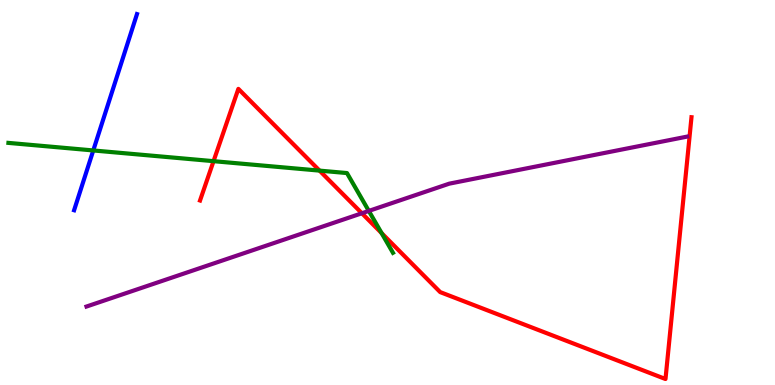[{'lines': ['blue', 'red'], 'intersections': []}, {'lines': ['green', 'red'], 'intersections': [{'x': 2.76, 'y': 5.81}, {'x': 4.12, 'y': 5.57}, {'x': 4.92, 'y': 3.95}]}, {'lines': ['purple', 'red'], 'intersections': [{'x': 4.67, 'y': 4.46}]}, {'lines': ['blue', 'green'], 'intersections': [{'x': 1.2, 'y': 6.09}]}, {'lines': ['blue', 'purple'], 'intersections': []}, {'lines': ['green', 'purple'], 'intersections': [{'x': 4.76, 'y': 4.52}]}]